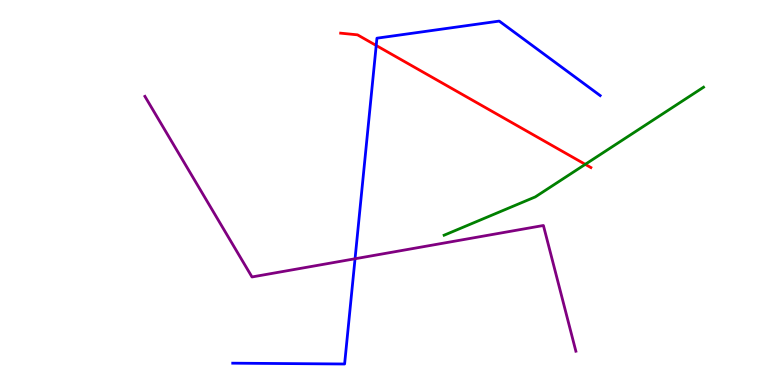[{'lines': ['blue', 'red'], 'intersections': [{'x': 4.85, 'y': 8.82}]}, {'lines': ['green', 'red'], 'intersections': [{'x': 7.55, 'y': 5.73}]}, {'lines': ['purple', 'red'], 'intersections': []}, {'lines': ['blue', 'green'], 'intersections': []}, {'lines': ['blue', 'purple'], 'intersections': [{'x': 4.58, 'y': 3.28}]}, {'lines': ['green', 'purple'], 'intersections': []}]